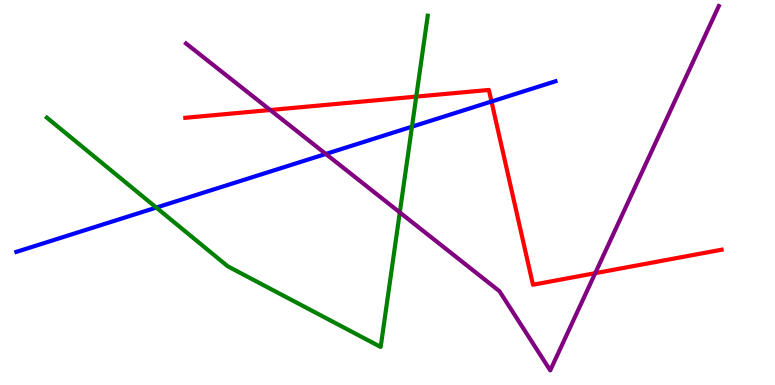[{'lines': ['blue', 'red'], 'intersections': [{'x': 6.34, 'y': 7.36}]}, {'lines': ['green', 'red'], 'intersections': [{'x': 5.37, 'y': 7.49}]}, {'lines': ['purple', 'red'], 'intersections': [{'x': 3.49, 'y': 7.14}, {'x': 7.68, 'y': 2.9}]}, {'lines': ['blue', 'green'], 'intersections': [{'x': 2.02, 'y': 4.61}, {'x': 5.32, 'y': 6.71}]}, {'lines': ['blue', 'purple'], 'intersections': [{'x': 4.2, 'y': 6.0}]}, {'lines': ['green', 'purple'], 'intersections': [{'x': 5.16, 'y': 4.48}]}]